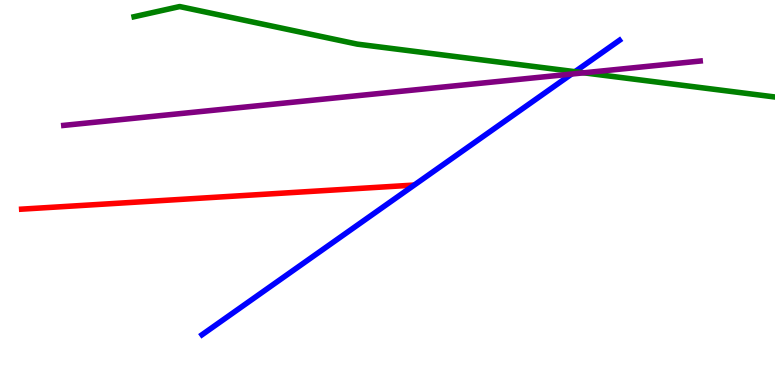[{'lines': ['blue', 'red'], 'intersections': []}, {'lines': ['green', 'red'], 'intersections': []}, {'lines': ['purple', 'red'], 'intersections': []}, {'lines': ['blue', 'green'], 'intersections': [{'x': 7.42, 'y': 8.14}]}, {'lines': ['blue', 'purple'], 'intersections': [{'x': 7.38, 'y': 8.08}]}, {'lines': ['green', 'purple'], 'intersections': [{'x': 7.53, 'y': 8.11}]}]